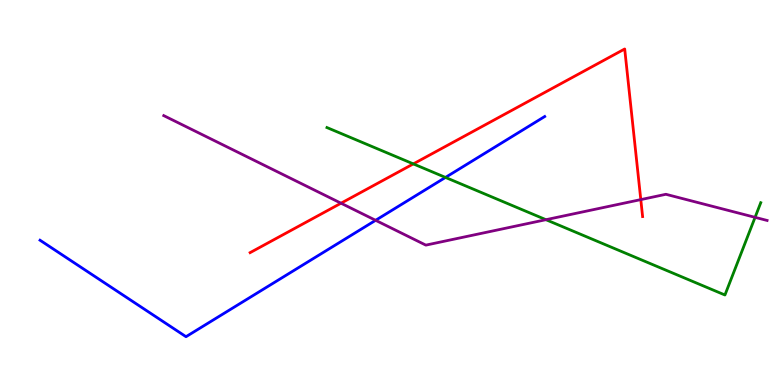[{'lines': ['blue', 'red'], 'intersections': []}, {'lines': ['green', 'red'], 'intersections': [{'x': 5.33, 'y': 5.74}]}, {'lines': ['purple', 'red'], 'intersections': [{'x': 4.4, 'y': 4.72}, {'x': 8.27, 'y': 4.82}]}, {'lines': ['blue', 'green'], 'intersections': [{'x': 5.75, 'y': 5.39}]}, {'lines': ['blue', 'purple'], 'intersections': [{'x': 4.85, 'y': 4.28}]}, {'lines': ['green', 'purple'], 'intersections': [{'x': 7.04, 'y': 4.29}, {'x': 9.74, 'y': 4.35}]}]